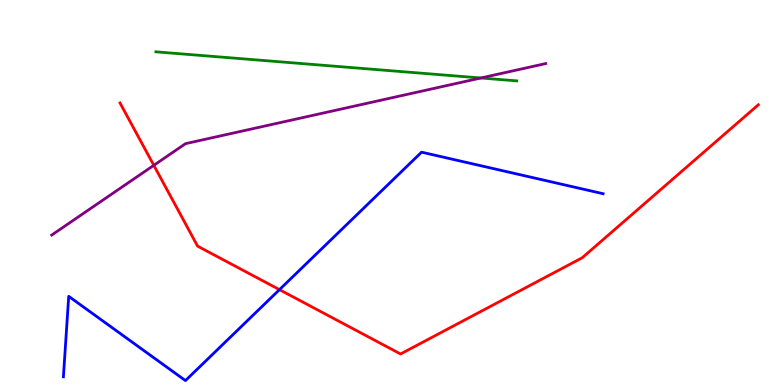[{'lines': ['blue', 'red'], 'intersections': [{'x': 3.61, 'y': 2.48}]}, {'lines': ['green', 'red'], 'intersections': []}, {'lines': ['purple', 'red'], 'intersections': [{'x': 1.98, 'y': 5.71}]}, {'lines': ['blue', 'green'], 'intersections': []}, {'lines': ['blue', 'purple'], 'intersections': []}, {'lines': ['green', 'purple'], 'intersections': [{'x': 6.2, 'y': 7.97}]}]